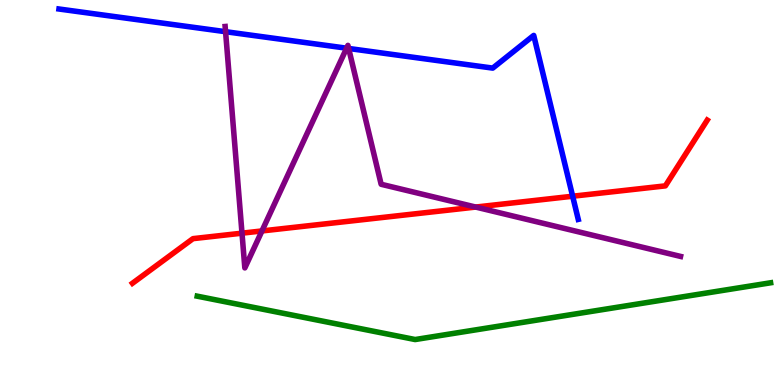[{'lines': ['blue', 'red'], 'intersections': [{'x': 7.39, 'y': 4.9}]}, {'lines': ['green', 'red'], 'intersections': []}, {'lines': ['purple', 'red'], 'intersections': [{'x': 3.12, 'y': 3.94}, {'x': 3.38, 'y': 4.0}, {'x': 6.14, 'y': 4.62}]}, {'lines': ['blue', 'green'], 'intersections': []}, {'lines': ['blue', 'purple'], 'intersections': [{'x': 2.91, 'y': 9.18}, {'x': 4.47, 'y': 8.75}, {'x': 4.5, 'y': 8.74}]}, {'lines': ['green', 'purple'], 'intersections': []}]